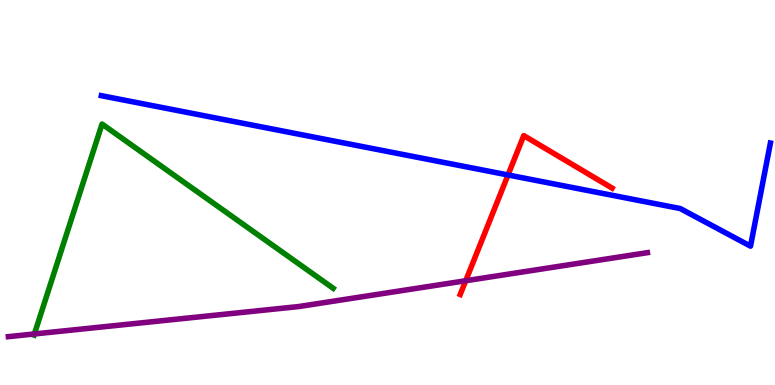[{'lines': ['blue', 'red'], 'intersections': [{'x': 6.56, 'y': 5.46}]}, {'lines': ['green', 'red'], 'intersections': []}, {'lines': ['purple', 'red'], 'intersections': [{'x': 6.01, 'y': 2.71}]}, {'lines': ['blue', 'green'], 'intersections': []}, {'lines': ['blue', 'purple'], 'intersections': []}, {'lines': ['green', 'purple'], 'intersections': [{'x': 0.444, 'y': 1.33}]}]